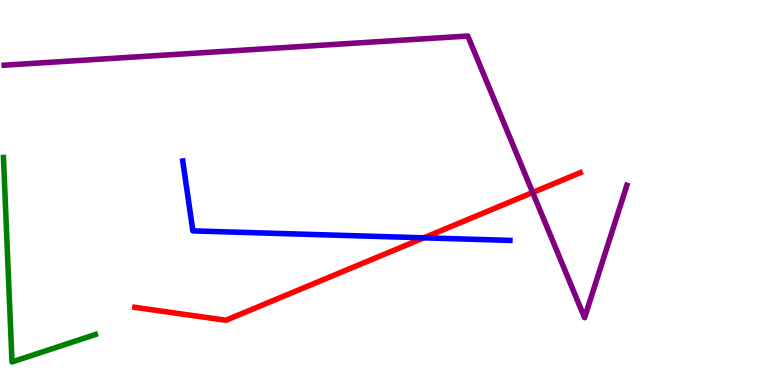[{'lines': ['blue', 'red'], 'intersections': [{'x': 5.47, 'y': 3.82}]}, {'lines': ['green', 'red'], 'intersections': []}, {'lines': ['purple', 'red'], 'intersections': [{'x': 6.87, 'y': 5.0}]}, {'lines': ['blue', 'green'], 'intersections': []}, {'lines': ['blue', 'purple'], 'intersections': []}, {'lines': ['green', 'purple'], 'intersections': []}]